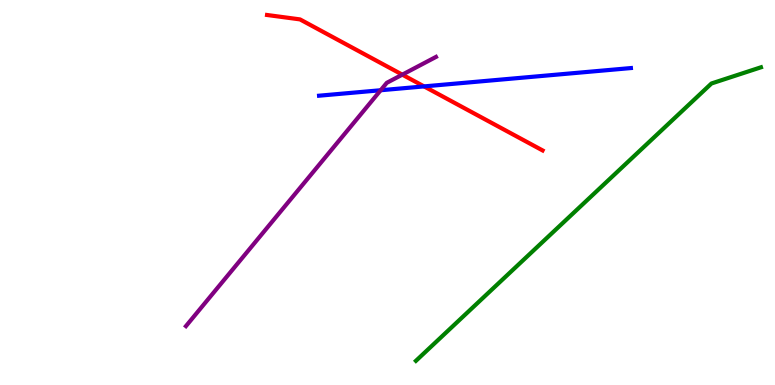[{'lines': ['blue', 'red'], 'intersections': [{'x': 5.47, 'y': 7.76}]}, {'lines': ['green', 'red'], 'intersections': []}, {'lines': ['purple', 'red'], 'intersections': [{'x': 5.19, 'y': 8.06}]}, {'lines': ['blue', 'green'], 'intersections': []}, {'lines': ['blue', 'purple'], 'intersections': [{'x': 4.91, 'y': 7.66}]}, {'lines': ['green', 'purple'], 'intersections': []}]